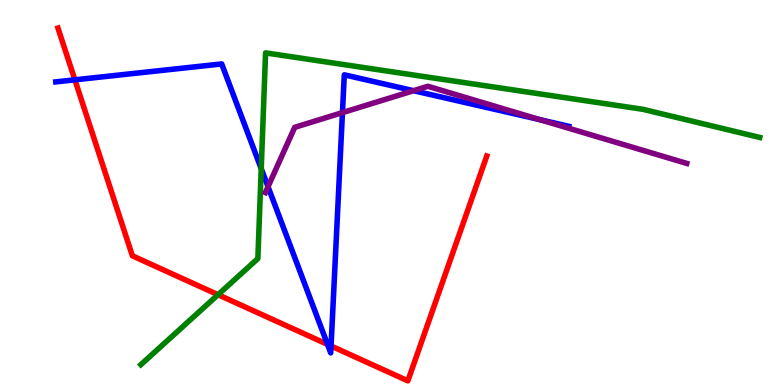[{'lines': ['blue', 'red'], 'intersections': [{'x': 0.966, 'y': 7.93}, {'x': 4.23, 'y': 1.06}, {'x': 4.27, 'y': 1.01}]}, {'lines': ['green', 'red'], 'intersections': [{'x': 2.81, 'y': 2.35}]}, {'lines': ['purple', 'red'], 'intersections': []}, {'lines': ['blue', 'green'], 'intersections': [{'x': 3.37, 'y': 5.62}]}, {'lines': ['blue', 'purple'], 'intersections': [{'x': 3.46, 'y': 5.15}, {'x': 4.42, 'y': 7.07}, {'x': 5.34, 'y': 7.64}, {'x': 6.97, 'y': 6.89}]}, {'lines': ['green', 'purple'], 'intersections': []}]